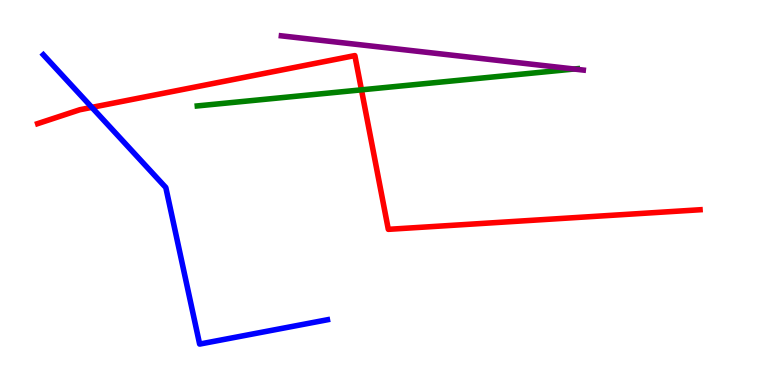[{'lines': ['blue', 'red'], 'intersections': [{'x': 1.19, 'y': 7.21}]}, {'lines': ['green', 'red'], 'intersections': [{'x': 4.66, 'y': 7.67}]}, {'lines': ['purple', 'red'], 'intersections': []}, {'lines': ['blue', 'green'], 'intersections': []}, {'lines': ['blue', 'purple'], 'intersections': []}, {'lines': ['green', 'purple'], 'intersections': [{'x': 7.41, 'y': 8.21}]}]